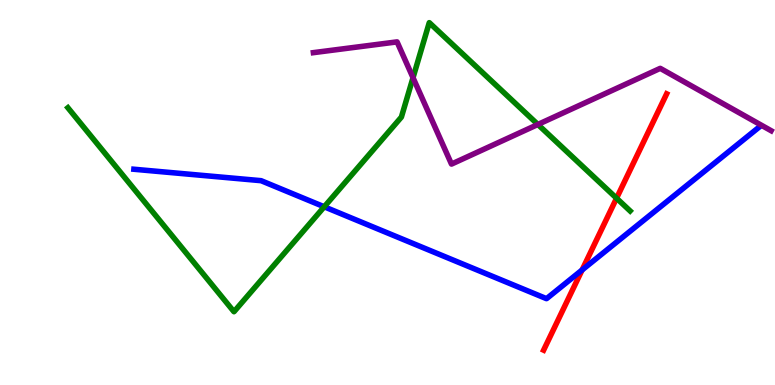[{'lines': ['blue', 'red'], 'intersections': [{'x': 7.51, 'y': 2.99}]}, {'lines': ['green', 'red'], 'intersections': [{'x': 7.96, 'y': 4.85}]}, {'lines': ['purple', 'red'], 'intersections': []}, {'lines': ['blue', 'green'], 'intersections': [{'x': 4.18, 'y': 4.63}]}, {'lines': ['blue', 'purple'], 'intersections': []}, {'lines': ['green', 'purple'], 'intersections': [{'x': 5.33, 'y': 7.98}, {'x': 6.94, 'y': 6.77}]}]